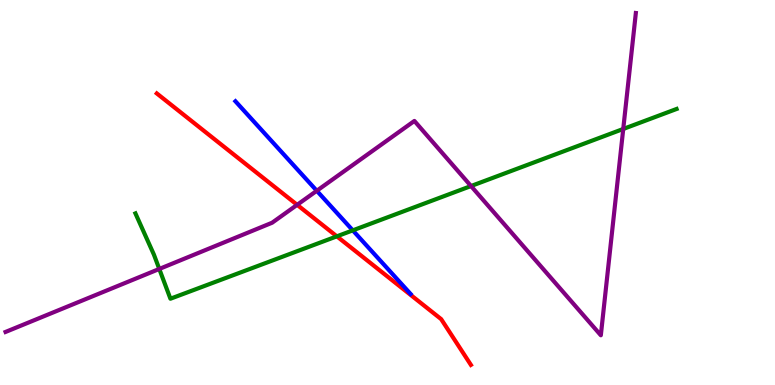[{'lines': ['blue', 'red'], 'intersections': []}, {'lines': ['green', 'red'], 'intersections': [{'x': 4.35, 'y': 3.86}]}, {'lines': ['purple', 'red'], 'intersections': [{'x': 3.83, 'y': 4.68}]}, {'lines': ['blue', 'green'], 'intersections': [{'x': 4.55, 'y': 4.02}]}, {'lines': ['blue', 'purple'], 'intersections': [{'x': 4.09, 'y': 5.04}]}, {'lines': ['green', 'purple'], 'intersections': [{'x': 2.06, 'y': 3.01}, {'x': 6.08, 'y': 5.17}, {'x': 8.04, 'y': 6.65}]}]